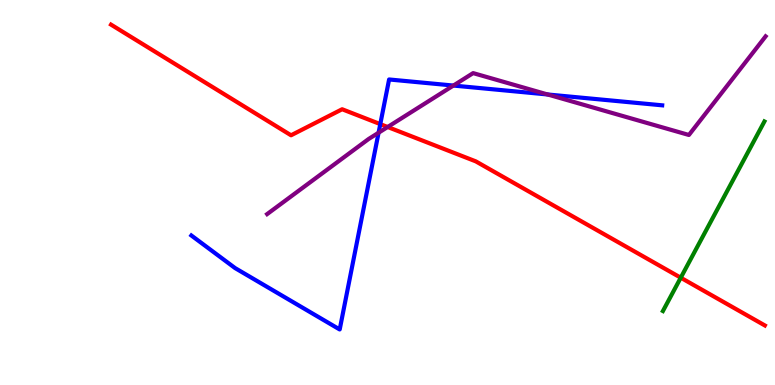[{'lines': ['blue', 'red'], 'intersections': [{'x': 4.91, 'y': 6.78}]}, {'lines': ['green', 'red'], 'intersections': [{'x': 8.78, 'y': 2.79}]}, {'lines': ['purple', 'red'], 'intersections': [{'x': 5.0, 'y': 6.7}]}, {'lines': ['blue', 'green'], 'intersections': []}, {'lines': ['blue', 'purple'], 'intersections': [{'x': 4.88, 'y': 6.55}, {'x': 5.85, 'y': 7.78}, {'x': 7.07, 'y': 7.55}]}, {'lines': ['green', 'purple'], 'intersections': []}]